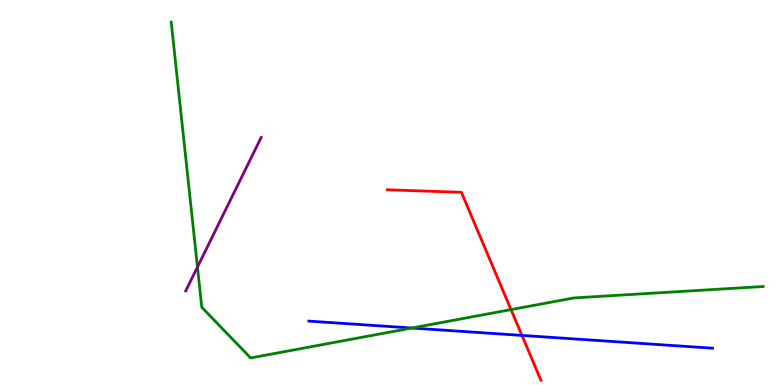[{'lines': ['blue', 'red'], 'intersections': [{'x': 6.73, 'y': 1.29}]}, {'lines': ['green', 'red'], 'intersections': [{'x': 6.59, 'y': 1.96}]}, {'lines': ['purple', 'red'], 'intersections': []}, {'lines': ['blue', 'green'], 'intersections': [{'x': 5.31, 'y': 1.48}]}, {'lines': ['blue', 'purple'], 'intersections': []}, {'lines': ['green', 'purple'], 'intersections': [{'x': 2.55, 'y': 3.06}]}]